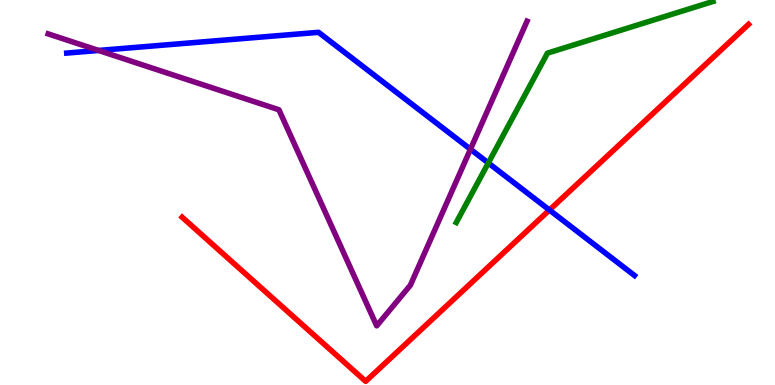[{'lines': ['blue', 'red'], 'intersections': [{'x': 7.09, 'y': 4.55}]}, {'lines': ['green', 'red'], 'intersections': []}, {'lines': ['purple', 'red'], 'intersections': []}, {'lines': ['blue', 'green'], 'intersections': [{'x': 6.3, 'y': 5.77}]}, {'lines': ['blue', 'purple'], 'intersections': [{'x': 1.27, 'y': 8.69}, {'x': 6.07, 'y': 6.12}]}, {'lines': ['green', 'purple'], 'intersections': []}]